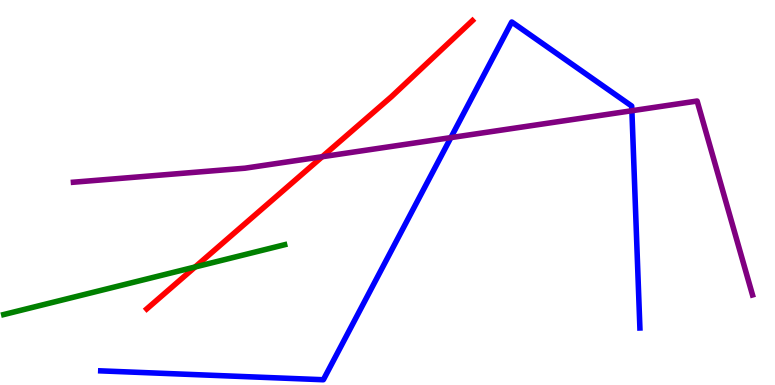[{'lines': ['blue', 'red'], 'intersections': []}, {'lines': ['green', 'red'], 'intersections': [{'x': 2.52, 'y': 3.07}]}, {'lines': ['purple', 'red'], 'intersections': [{'x': 4.16, 'y': 5.93}]}, {'lines': ['blue', 'green'], 'intersections': []}, {'lines': ['blue', 'purple'], 'intersections': [{'x': 5.82, 'y': 6.43}, {'x': 8.15, 'y': 7.12}]}, {'lines': ['green', 'purple'], 'intersections': []}]